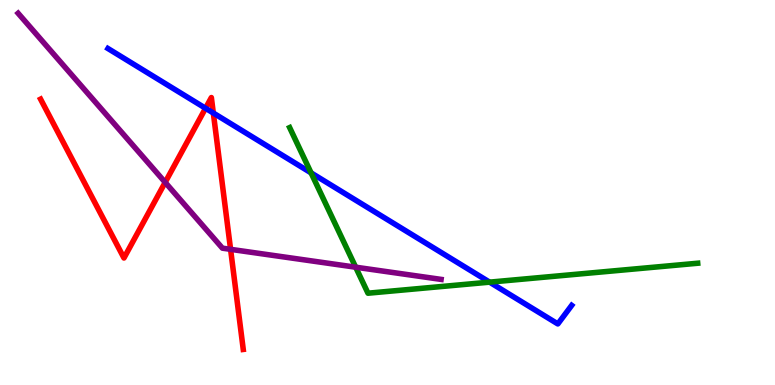[{'lines': ['blue', 'red'], 'intersections': [{'x': 2.65, 'y': 7.19}, {'x': 2.75, 'y': 7.06}]}, {'lines': ['green', 'red'], 'intersections': []}, {'lines': ['purple', 'red'], 'intersections': [{'x': 2.13, 'y': 5.26}, {'x': 2.98, 'y': 3.52}]}, {'lines': ['blue', 'green'], 'intersections': [{'x': 4.01, 'y': 5.51}, {'x': 6.32, 'y': 2.67}]}, {'lines': ['blue', 'purple'], 'intersections': []}, {'lines': ['green', 'purple'], 'intersections': [{'x': 4.59, 'y': 3.06}]}]